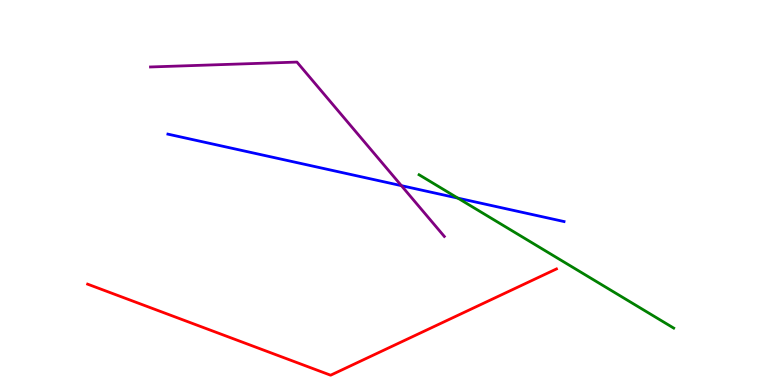[{'lines': ['blue', 'red'], 'intersections': []}, {'lines': ['green', 'red'], 'intersections': []}, {'lines': ['purple', 'red'], 'intersections': []}, {'lines': ['blue', 'green'], 'intersections': [{'x': 5.91, 'y': 4.85}]}, {'lines': ['blue', 'purple'], 'intersections': [{'x': 5.18, 'y': 5.18}]}, {'lines': ['green', 'purple'], 'intersections': []}]